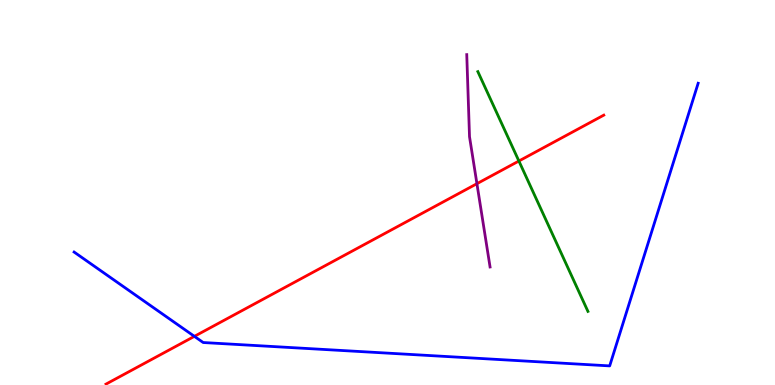[{'lines': ['blue', 'red'], 'intersections': [{'x': 2.51, 'y': 1.26}]}, {'lines': ['green', 'red'], 'intersections': [{'x': 6.7, 'y': 5.82}]}, {'lines': ['purple', 'red'], 'intersections': [{'x': 6.15, 'y': 5.23}]}, {'lines': ['blue', 'green'], 'intersections': []}, {'lines': ['blue', 'purple'], 'intersections': []}, {'lines': ['green', 'purple'], 'intersections': []}]